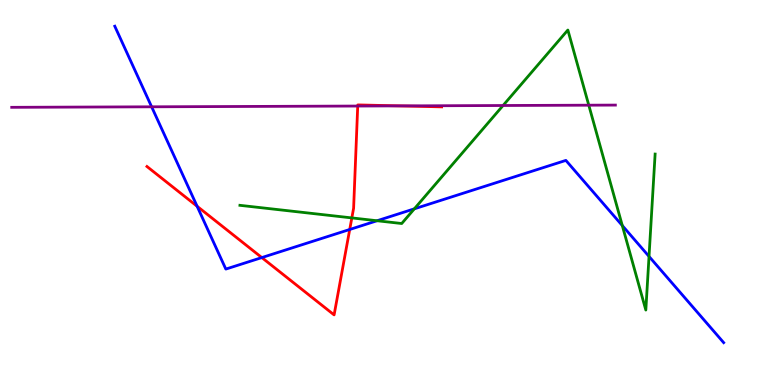[{'lines': ['blue', 'red'], 'intersections': [{'x': 2.54, 'y': 4.64}, {'x': 3.38, 'y': 3.31}, {'x': 4.51, 'y': 4.04}]}, {'lines': ['green', 'red'], 'intersections': [{'x': 4.54, 'y': 4.34}]}, {'lines': ['purple', 'red'], 'intersections': [{'x': 4.62, 'y': 7.25}, {'x': 5.16, 'y': 7.25}]}, {'lines': ['blue', 'green'], 'intersections': [{'x': 4.87, 'y': 4.27}, {'x': 5.35, 'y': 4.58}, {'x': 8.03, 'y': 4.14}, {'x': 8.37, 'y': 3.34}]}, {'lines': ['blue', 'purple'], 'intersections': [{'x': 1.96, 'y': 7.23}]}, {'lines': ['green', 'purple'], 'intersections': [{'x': 6.49, 'y': 7.26}, {'x': 7.6, 'y': 7.27}]}]